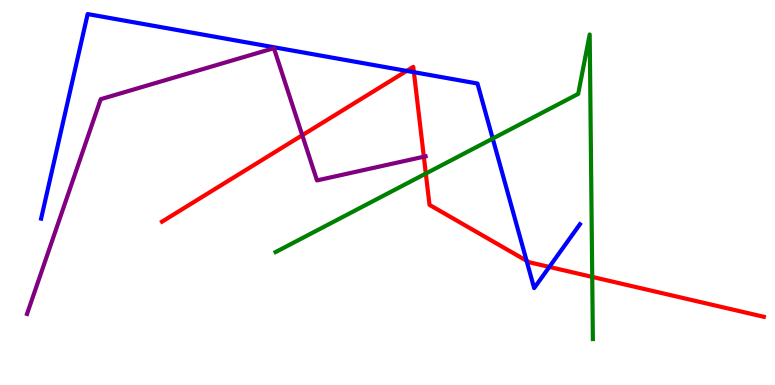[{'lines': ['blue', 'red'], 'intersections': [{'x': 5.25, 'y': 8.16}, {'x': 5.34, 'y': 8.12}, {'x': 6.79, 'y': 3.23}, {'x': 7.09, 'y': 3.07}]}, {'lines': ['green', 'red'], 'intersections': [{'x': 5.49, 'y': 5.49}, {'x': 7.64, 'y': 2.81}]}, {'lines': ['purple', 'red'], 'intersections': [{'x': 3.9, 'y': 6.49}, {'x': 5.47, 'y': 5.93}]}, {'lines': ['blue', 'green'], 'intersections': [{'x': 6.36, 'y': 6.4}]}, {'lines': ['blue', 'purple'], 'intersections': []}, {'lines': ['green', 'purple'], 'intersections': []}]